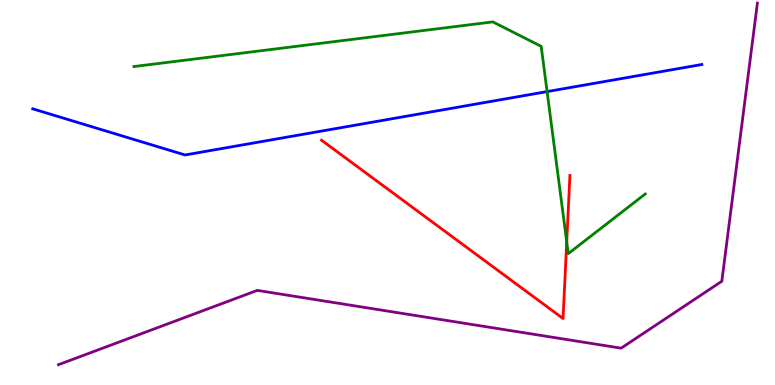[{'lines': ['blue', 'red'], 'intersections': []}, {'lines': ['green', 'red'], 'intersections': [{'x': 7.31, 'y': 3.72}]}, {'lines': ['purple', 'red'], 'intersections': []}, {'lines': ['blue', 'green'], 'intersections': [{'x': 7.06, 'y': 7.62}]}, {'lines': ['blue', 'purple'], 'intersections': []}, {'lines': ['green', 'purple'], 'intersections': []}]